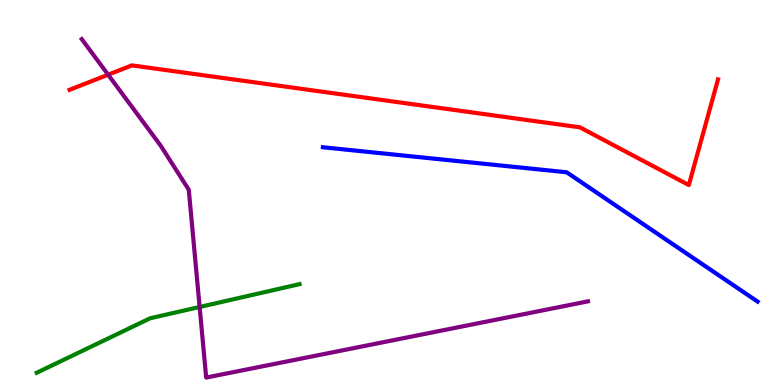[{'lines': ['blue', 'red'], 'intersections': []}, {'lines': ['green', 'red'], 'intersections': []}, {'lines': ['purple', 'red'], 'intersections': [{'x': 1.4, 'y': 8.06}]}, {'lines': ['blue', 'green'], 'intersections': []}, {'lines': ['blue', 'purple'], 'intersections': []}, {'lines': ['green', 'purple'], 'intersections': [{'x': 2.58, 'y': 2.03}]}]